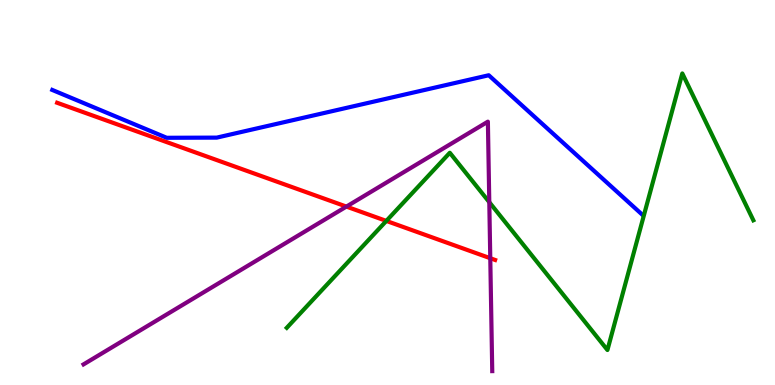[{'lines': ['blue', 'red'], 'intersections': []}, {'lines': ['green', 'red'], 'intersections': [{'x': 4.98, 'y': 4.26}]}, {'lines': ['purple', 'red'], 'intersections': [{'x': 4.47, 'y': 4.63}, {'x': 6.33, 'y': 3.29}]}, {'lines': ['blue', 'green'], 'intersections': []}, {'lines': ['blue', 'purple'], 'intersections': []}, {'lines': ['green', 'purple'], 'intersections': [{'x': 6.31, 'y': 4.75}]}]